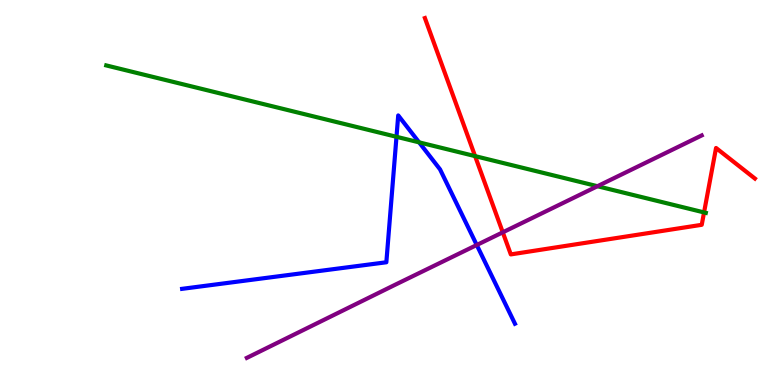[{'lines': ['blue', 'red'], 'intersections': []}, {'lines': ['green', 'red'], 'intersections': [{'x': 6.13, 'y': 5.94}, {'x': 9.08, 'y': 4.48}]}, {'lines': ['purple', 'red'], 'intersections': [{'x': 6.49, 'y': 3.97}]}, {'lines': ['blue', 'green'], 'intersections': [{'x': 5.12, 'y': 6.45}, {'x': 5.41, 'y': 6.3}]}, {'lines': ['blue', 'purple'], 'intersections': [{'x': 6.15, 'y': 3.64}]}, {'lines': ['green', 'purple'], 'intersections': [{'x': 7.71, 'y': 5.16}]}]